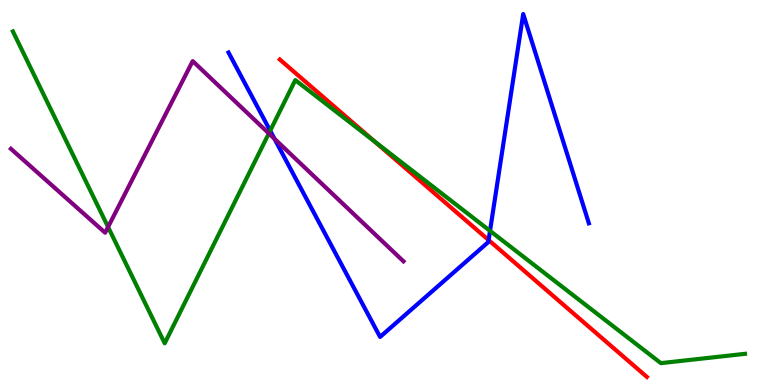[{'lines': ['blue', 'red'], 'intersections': [{'x': 6.3, 'y': 3.76}]}, {'lines': ['green', 'red'], 'intersections': [{'x': 4.84, 'y': 6.32}]}, {'lines': ['purple', 'red'], 'intersections': []}, {'lines': ['blue', 'green'], 'intersections': [{'x': 3.49, 'y': 6.6}, {'x': 6.32, 'y': 4.0}]}, {'lines': ['blue', 'purple'], 'intersections': [{'x': 3.54, 'y': 6.4}]}, {'lines': ['green', 'purple'], 'intersections': [{'x': 1.39, 'y': 4.1}, {'x': 3.47, 'y': 6.53}]}]